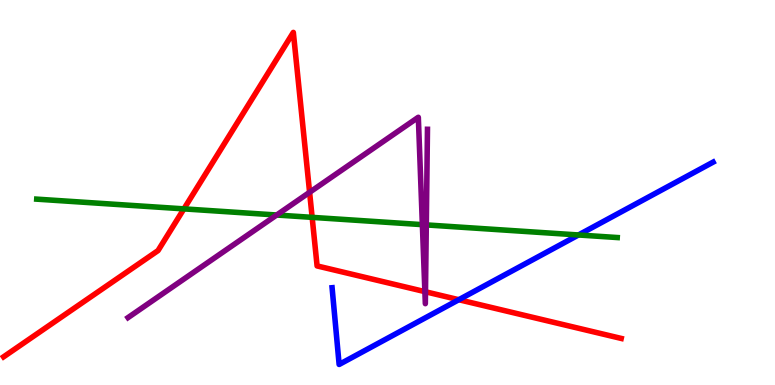[{'lines': ['blue', 'red'], 'intersections': [{'x': 5.92, 'y': 2.22}]}, {'lines': ['green', 'red'], 'intersections': [{'x': 2.37, 'y': 4.57}, {'x': 4.03, 'y': 4.35}]}, {'lines': ['purple', 'red'], 'intersections': [{'x': 3.99, 'y': 5.01}, {'x': 5.48, 'y': 2.43}, {'x': 5.49, 'y': 2.42}]}, {'lines': ['blue', 'green'], 'intersections': [{'x': 7.46, 'y': 3.9}]}, {'lines': ['blue', 'purple'], 'intersections': []}, {'lines': ['green', 'purple'], 'intersections': [{'x': 3.57, 'y': 4.42}, {'x': 5.45, 'y': 4.17}, {'x': 5.5, 'y': 4.16}]}]